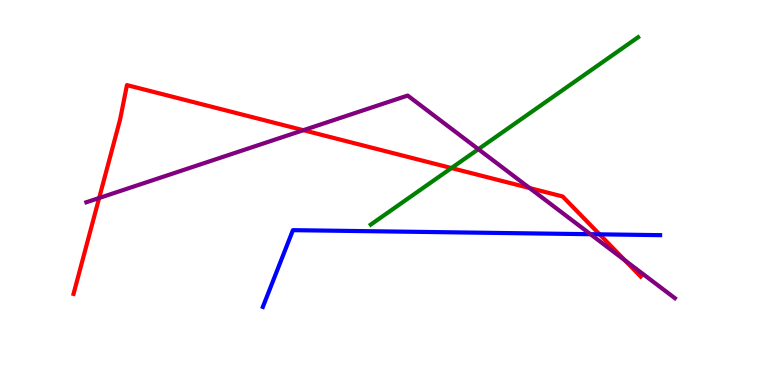[{'lines': ['blue', 'red'], 'intersections': [{'x': 7.74, 'y': 3.91}]}, {'lines': ['green', 'red'], 'intersections': [{'x': 5.83, 'y': 5.64}]}, {'lines': ['purple', 'red'], 'intersections': [{'x': 1.28, 'y': 4.86}, {'x': 3.91, 'y': 6.62}, {'x': 6.83, 'y': 5.12}, {'x': 8.06, 'y': 3.24}]}, {'lines': ['blue', 'green'], 'intersections': []}, {'lines': ['blue', 'purple'], 'intersections': [{'x': 7.62, 'y': 3.92}]}, {'lines': ['green', 'purple'], 'intersections': [{'x': 6.17, 'y': 6.12}]}]